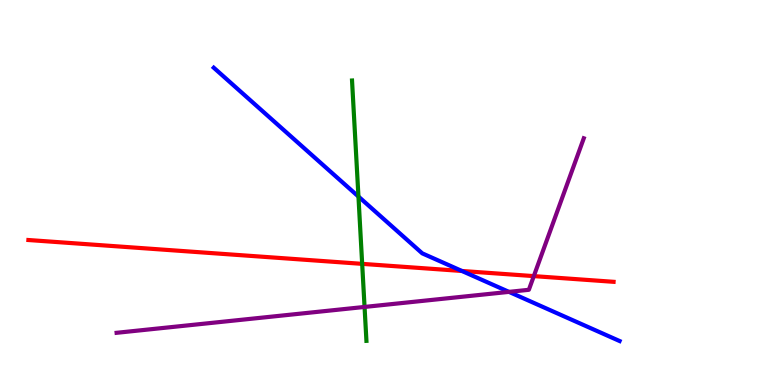[{'lines': ['blue', 'red'], 'intersections': [{'x': 5.96, 'y': 2.96}]}, {'lines': ['green', 'red'], 'intersections': [{'x': 4.67, 'y': 3.15}]}, {'lines': ['purple', 'red'], 'intersections': [{'x': 6.89, 'y': 2.83}]}, {'lines': ['blue', 'green'], 'intersections': [{'x': 4.63, 'y': 4.89}]}, {'lines': ['blue', 'purple'], 'intersections': [{'x': 6.57, 'y': 2.42}]}, {'lines': ['green', 'purple'], 'intersections': [{'x': 4.7, 'y': 2.03}]}]